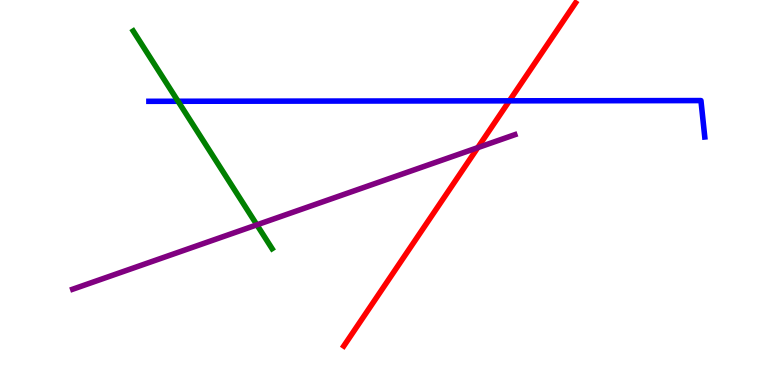[{'lines': ['blue', 'red'], 'intersections': [{'x': 6.57, 'y': 7.38}]}, {'lines': ['green', 'red'], 'intersections': []}, {'lines': ['purple', 'red'], 'intersections': [{'x': 6.16, 'y': 6.17}]}, {'lines': ['blue', 'green'], 'intersections': [{'x': 2.3, 'y': 7.37}]}, {'lines': ['blue', 'purple'], 'intersections': []}, {'lines': ['green', 'purple'], 'intersections': [{'x': 3.31, 'y': 4.16}]}]